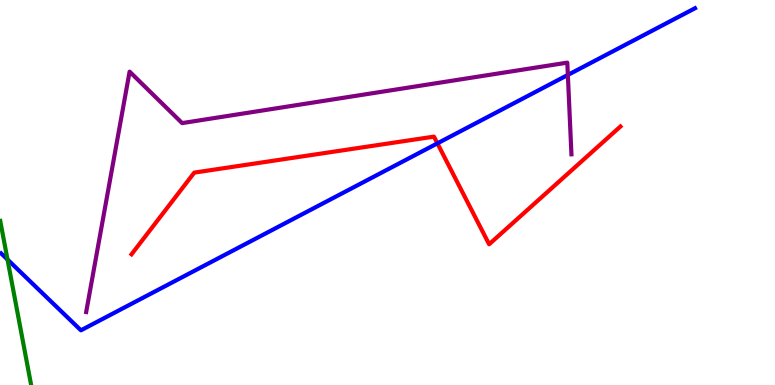[{'lines': ['blue', 'red'], 'intersections': [{'x': 5.64, 'y': 6.28}]}, {'lines': ['green', 'red'], 'intersections': []}, {'lines': ['purple', 'red'], 'intersections': []}, {'lines': ['blue', 'green'], 'intersections': [{'x': 0.0969, 'y': 3.26}]}, {'lines': ['blue', 'purple'], 'intersections': [{'x': 7.33, 'y': 8.05}]}, {'lines': ['green', 'purple'], 'intersections': []}]